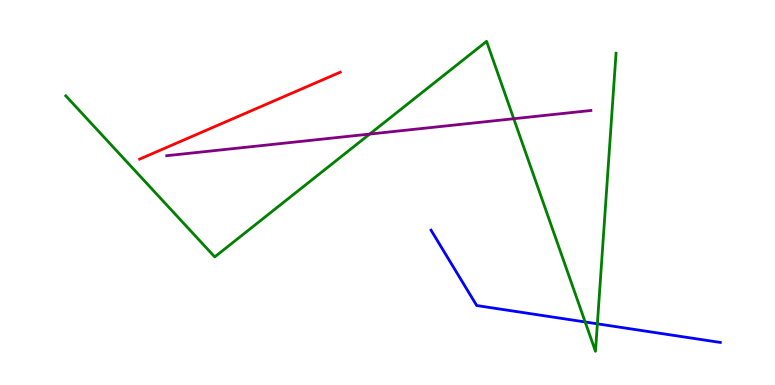[{'lines': ['blue', 'red'], 'intersections': []}, {'lines': ['green', 'red'], 'intersections': []}, {'lines': ['purple', 'red'], 'intersections': []}, {'lines': ['blue', 'green'], 'intersections': [{'x': 7.55, 'y': 1.64}, {'x': 7.71, 'y': 1.59}]}, {'lines': ['blue', 'purple'], 'intersections': []}, {'lines': ['green', 'purple'], 'intersections': [{'x': 4.77, 'y': 6.52}, {'x': 6.63, 'y': 6.92}]}]